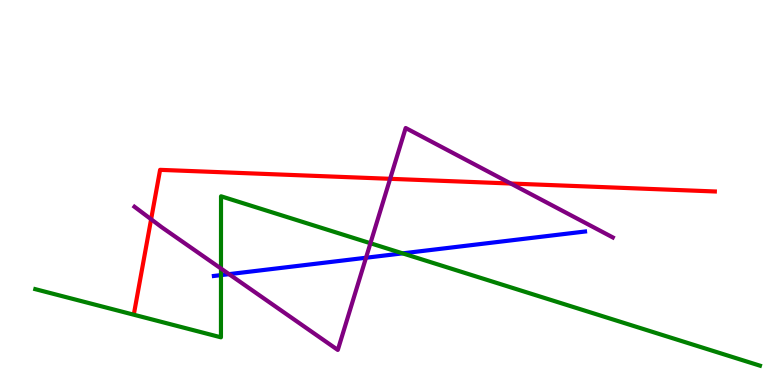[{'lines': ['blue', 'red'], 'intersections': []}, {'lines': ['green', 'red'], 'intersections': []}, {'lines': ['purple', 'red'], 'intersections': [{'x': 1.95, 'y': 4.3}, {'x': 5.03, 'y': 5.36}, {'x': 6.59, 'y': 5.23}]}, {'lines': ['blue', 'green'], 'intersections': [{'x': 2.85, 'y': 2.85}, {'x': 5.2, 'y': 3.42}]}, {'lines': ['blue', 'purple'], 'intersections': [{'x': 2.96, 'y': 2.88}, {'x': 4.72, 'y': 3.31}]}, {'lines': ['green', 'purple'], 'intersections': [{'x': 2.85, 'y': 3.03}, {'x': 4.78, 'y': 3.68}]}]